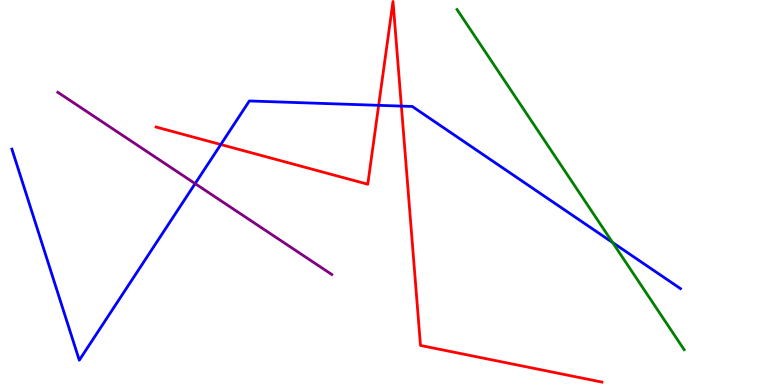[{'lines': ['blue', 'red'], 'intersections': [{'x': 2.85, 'y': 6.25}, {'x': 4.89, 'y': 7.26}, {'x': 5.18, 'y': 7.24}]}, {'lines': ['green', 'red'], 'intersections': []}, {'lines': ['purple', 'red'], 'intersections': []}, {'lines': ['blue', 'green'], 'intersections': [{'x': 7.9, 'y': 3.7}]}, {'lines': ['blue', 'purple'], 'intersections': [{'x': 2.52, 'y': 5.23}]}, {'lines': ['green', 'purple'], 'intersections': []}]